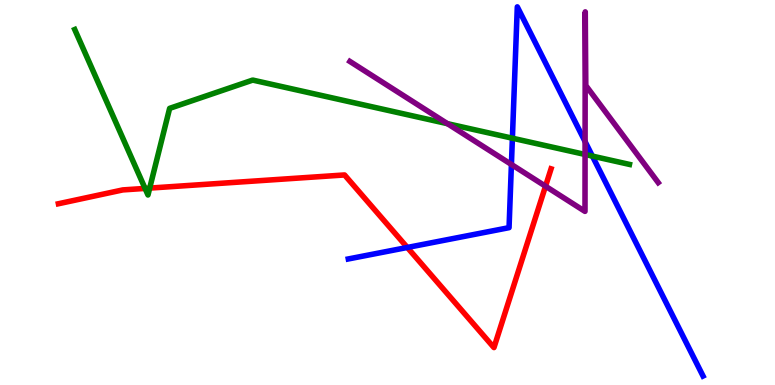[{'lines': ['blue', 'red'], 'intersections': [{'x': 5.26, 'y': 3.57}]}, {'lines': ['green', 'red'], 'intersections': [{'x': 1.87, 'y': 5.11}, {'x': 1.93, 'y': 5.11}]}, {'lines': ['purple', 'red'], 'intersections': [{'x': 7.04, 'y': 5.16}]}, {'lines': ['blue', 'green'], 'intersections': [{'x': 6.61, 'y': 6.41}, {'x': 7.64, 'y': 5.95}]}, {'lines': ['blue', 'purple'], 'intersections': [{'x': 6.6, 'y': 5.73}, {'x': 7.55, 'y': 6.32}]}, {'lines': ['green', 'purple'], 'intersections': [{'x': 5.77, 'y': 6.79}, {'x': 7.55, 'y': 5.99}]}]